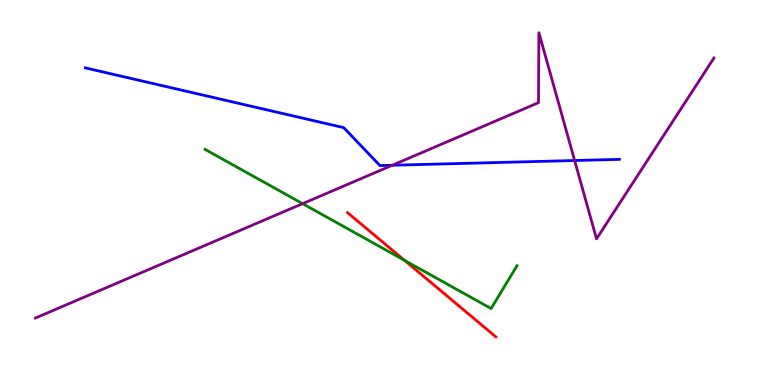[{'lines': ['blue', 'red'], 'intersections': []}, {'lines': ['green', 'red'], 'intersections': [{'x': 5.22, 'y': 3.24}]}, {'lines': ['purple', 'red'], 'intersections': []}, {'lines': ['blue', 'green'], 'intersections': []}, {'lines': ['blue', 'purple'], 'intersections': [{'x': 5.06, 'y': 5.71}, {'x': 7.41, 'y': 5.83}]}, {'lines': ['green', 'purple'], 'intersections': [{'x': 3.9, 'y': 4.71}]}]